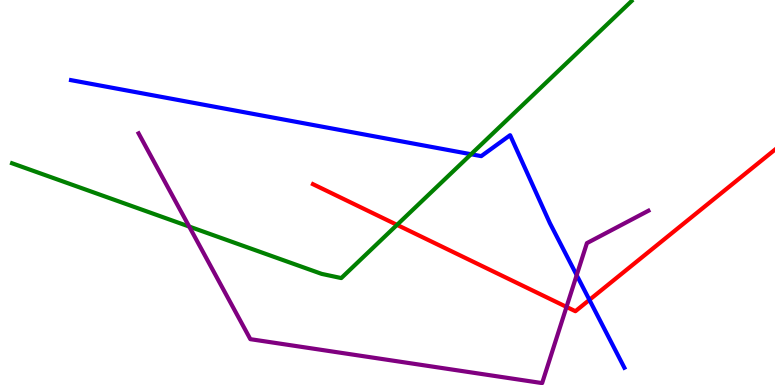[{'lines': ['blue', 'red'], 'intersections': [{'x': 7.61, 'y': 2.21}]}, {'lines': ['green', 'red'], 'intersections': [{'x': 5.12, 'y': 4.16}]}, {'lines': ['purple', 'red'], 'intersections': [{'x': 7.31, 'y': 2.03}]}, {'lines': ['blue', 'green'], 'intersections': [{'x': 6.08, 'y': 5.99}]}, {'lines': ['blue', 'purple'], 'intersections': [{'x': 7.44, 'y': 2.85}]}, {'lines': ['green', 'purple'], 'intersections': [{'x': 2.44, 'y': 4.12}]}]